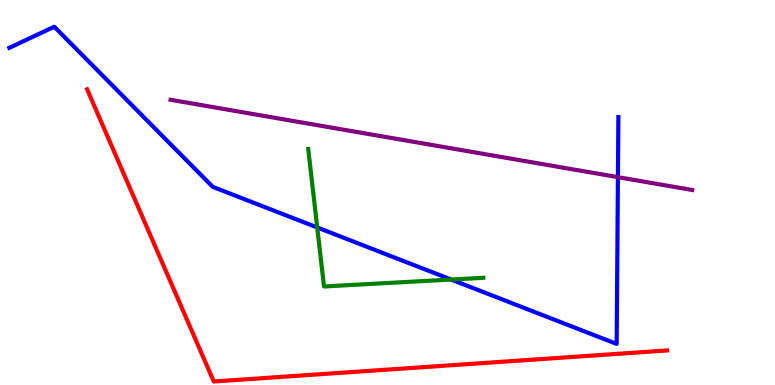[{'lines': ['blue', 'red'], 'intersections': []}, {'lines': ['green', 'red'], 'intersections': []}, {'lines': ['purple', 'red'], 'intersections': []}, {'lines': ['blue', 'green'], 'intersections': [{'x': 4.09, 'y': 4.09}, {'x': 5.82, 'y': 2.74}]}, {'lines': ['blue', 'purple'], 'intersections': [{'x': 7.97, 'y': 5.4}]}, {'lines': ['green', 'purple'], 'intersections': []}]